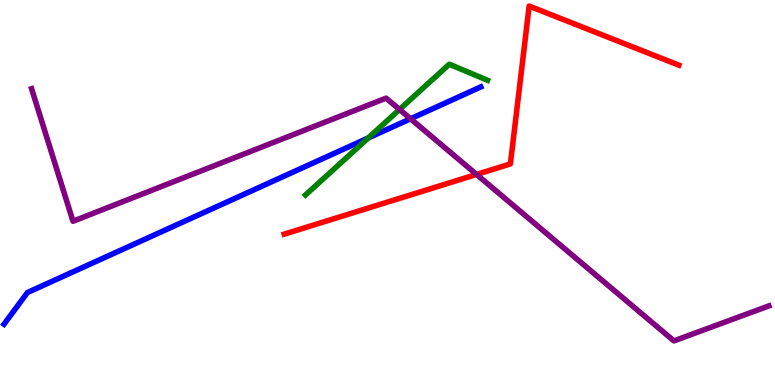[{'lines': ['blue', 'red'], 'intersections': []}, {'lines': ['green', 'red'], 'intersections': []}, {'lines': ['purple', 'red'], 'intersections': [{'x': 6.15, 'y': 5.47}]}, {'lines': ['blue', 'green'], 'intersections': [{'x': 4.75, 'y': 6.42}]}, {'lines': ['blue', 'purple'], 'intersections': [{'x': 5.3, 'y': 6.91}]}, {'lines': ['green', 'purple'], 'intersections': [{'x': 5.16, 'y': 7.16}]}]